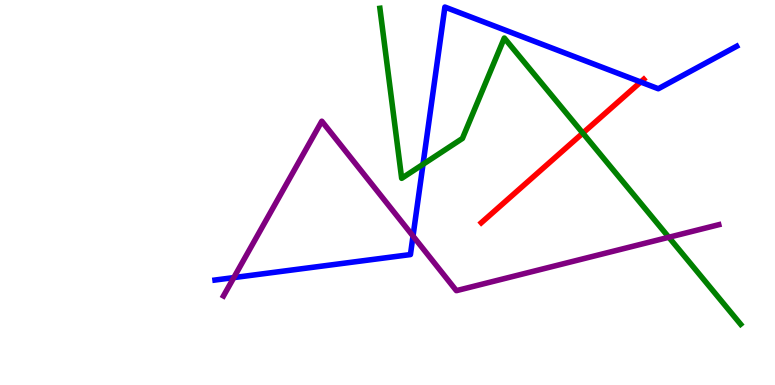[{'lines': ['blue', 'red'], 'intersections': [{'x': 8.27, 'y': 7.87}]}, {'lines': ['green', 'red'], 'intersections': [{'x': 7.52, 'y': 6.54}]}, {'lines': ['purple', 'red'], 'intersections': []}, {'lines': ['blue', 'green'], 'intersections': [{'x': 5.46, 'y': 5.73}]}, {'lines': ['blue', 'purple'], 'intersections': [{'x': 3.02, 'y': 2.79}, {'x': 5.33, 'y': 3.87}]}, {'lines': ['green', 'purple'], 'intersections': [{'x': 8.63, 'y': 3.84}]}]